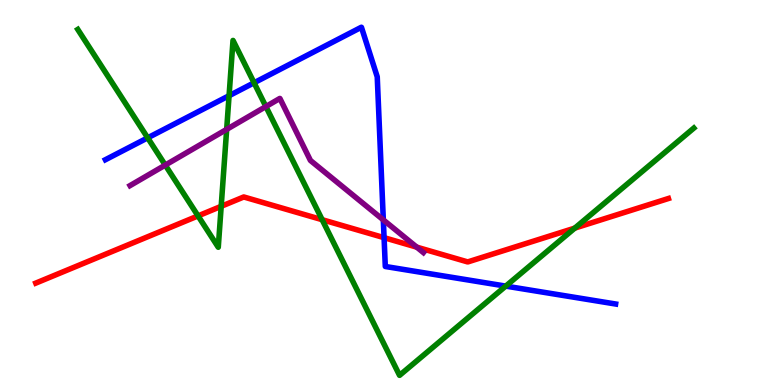[{'lines': ['blue', 'red'], 'intersections': [{'x': 4.96, 'y': 3.83}]}, {'lines': ['green', 'red'], 'intersections': [{'x': 2.56, 'y': 4.39}, {'x': 2.85, 'y': 4.64}, {'x': 4.16, 'y': 4.29}, {'x': 7.42, 'y': 4.08}]}, {'lines': ['purple', 'red'], 'intersections': [{'x': 5.38, 'y': 3.58}]}, {'lines': ['blue', 'green'], 'intersections': [{'x': 1.91, 'y': 6.42}, {'x': 2.96, 'y': 7.51}, {'x': 3.28, 'y': 7.85}, {'x': 6.53, 'y': 2.57}]}, {'lines': ['blue', 'purple'], 'intersections': [{'x': 4.95, 'y': 4.29}]}, {'lines': ['green', 'purple'], 'intersections': [{'x': 2.13, 'y': 5.71}, {'x': 2.92, 'y': 6.64}, {'x': 3.43, 'y': 7.23}]}]